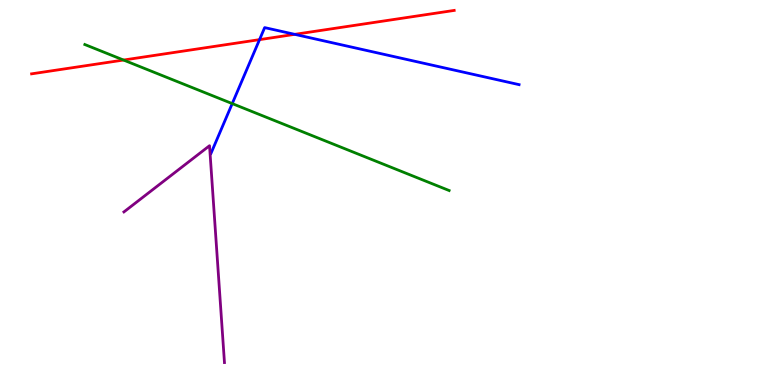[{'lines': ['blue', 'red'], 'intersections': [{'x': 3.35, 'y': 8.97}, {'x': 3.8, 'y': 9.11}]}, {'lines': ['green', 'red'], 'intersections': [{'x': 1.59, 'y': 8.44}]}, {'lines': ['purple', 'red'], 'intersections': []}, {'lines': ['blue', 'green'], 'intersections': [{'x': 3.0, 'y': 7.31}]}, {'lines': ['blue', 'purple'], 'intersections': []}, {'lines': ['green', 'purple'], 'intersections': []}]